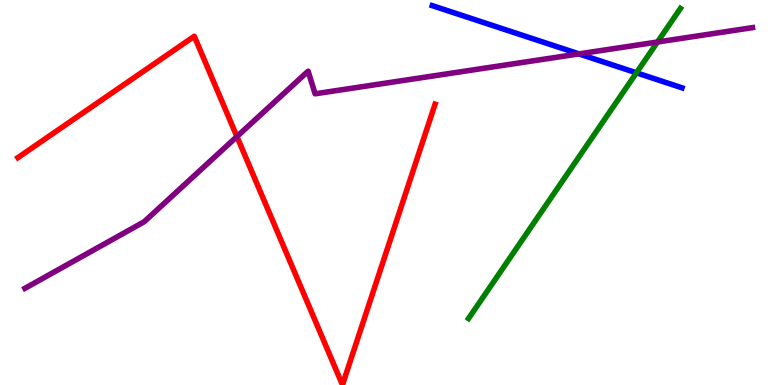[{'lines': ['blue', 'red'], 'intersections': []}, {'lines': ['green', 'red'], 'intersections': []}, {'lines': ['purple', 'red'], 'intersections': [{'x': 3.06, 'y': 6.45}]}, {'lines': ['blue', 'green'], 'intersections': [{'x': 8.21, 'y': 8.11}]}, {'lines': ['blue', 'purple'], 'intersections': [{'x': 7.47, 'y': 8.6}]}, {'lines': ['green', 'purple'], 'intersections': [{'x': 8.48, 'y': 8.91}]}]